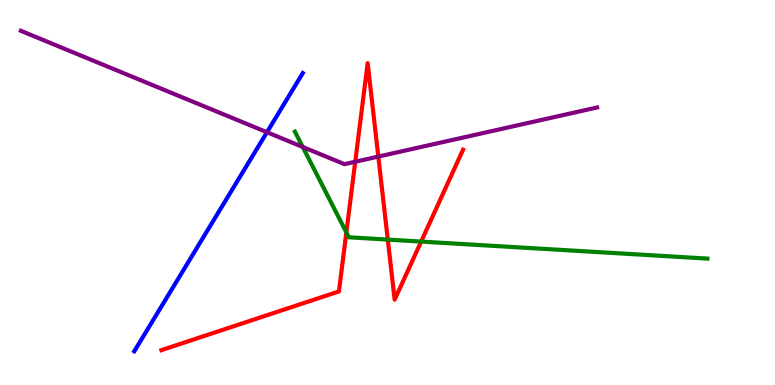[{'lines': ['blue', 'red'], 'intersections': []}, {'lines': ['green', 'red'], 'intersections': [{'x': 4.47, 'y': 3.96}, {'x': 5.0, 'y': 3.78}, {'x': 5.43, 'y': 3.73}]}, {'lines': ['purple', 'red'], 'intersections': [{'x': 4.58, 'y': 5.8}, {'x': 4.88, 'y': 5.93}]}, {'lines': ['blue', 'green'], 'intersections': []}, {'lines': ['blue', 'purple'], 'intersections': [{'x': 3.44, 'y': 6.57}]}, {'lines': ['green', 'purple'], 'intersections': [{'x': 3.91, 'y': 6.18}]}]